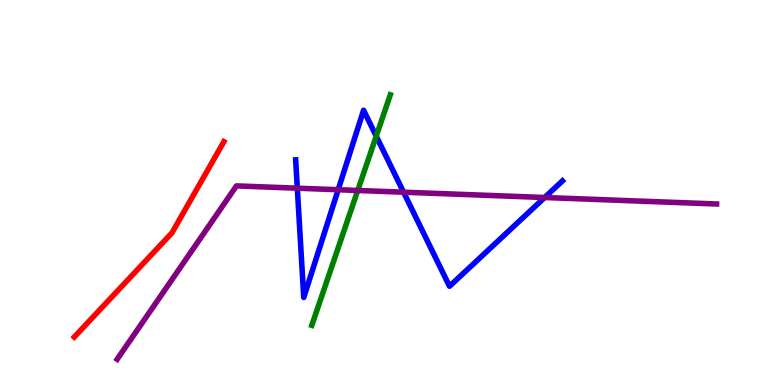[{'lines': ['blue', 'red'], 'intersections': []}, {'lines': ['green', 'red'], 'intersections': []}, {'lines': ['purple', 'red'], 'intersections': []}, {'lines': ['blue', 'green'], 'intersections': [{'x': 4.85, 'y': 6.46}]}, {'lines': ['blue', 'purple'], 'intersections': [{'x': 3.84, 'y': 5.11}, {'x': 4.36, 'y': 5.07}, {'x': 5.21, 'y': 5.01}, {'x': 7.03, 'y': 4.87}]}, {'lines': ['green', 'purple'], 'intersections': [{'x': 4.62, 'y': 5.05}]}]